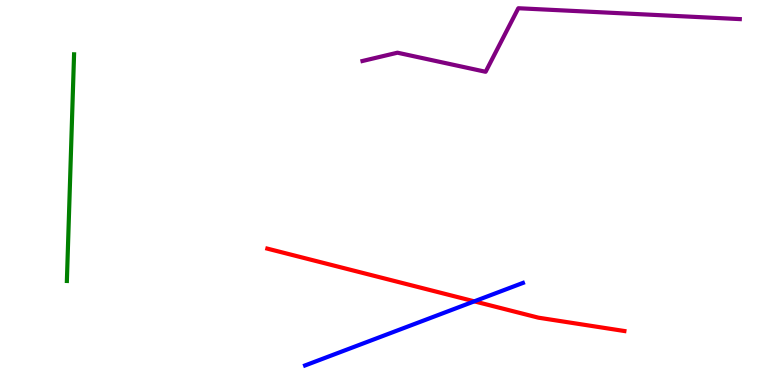[{'lines': ['blue', 'red'], 'intersections': [{'x': 6.12, 'y': 2.17}]}, {'lines': ['green', 'red'], 'intersections': []}, {'lines': ['purple', 'red'], 'intersections': []}, {'lines': ['blue', 'green'], 'intersections': []}, {'lines': ['blue', 'purple'], 'intersections': []}, {'lines': ['green', 'purple'], 'intersections': []}]